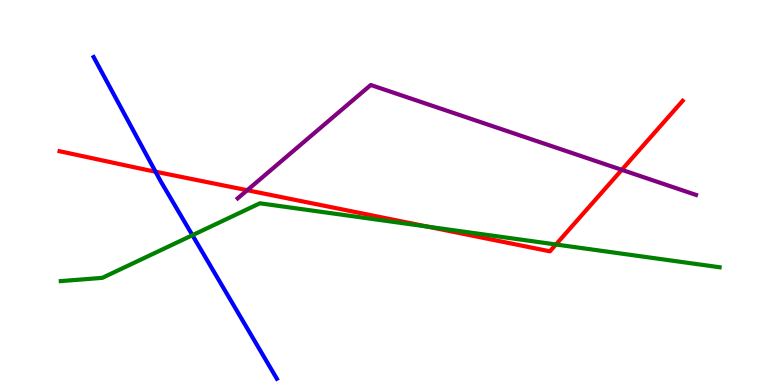[{'lines': ['blue', 'red'], 'intersections': [{'x': 2.01, 'y': 5.54}]}, {'lines': ['green', 'red'], 'intersections': [{'x': 5.52, 'y': 4.11}, {'x': 7.17, 'y': 3.65}]}, {'lines': ['purple', 'red'], 'intersections': [{'x': 3.19, 'y': 5.06}, {'x': 8.02, 'y': 5.59}]}, {'lines': ['blue', 'green'], 'intersections': [{'x': 2.48, 'y': 3.89}]}, {'lines': ['blue', 'purple'], 'intersections': []}, {'lines': ['green', 'purple'], 'intersections': []}]